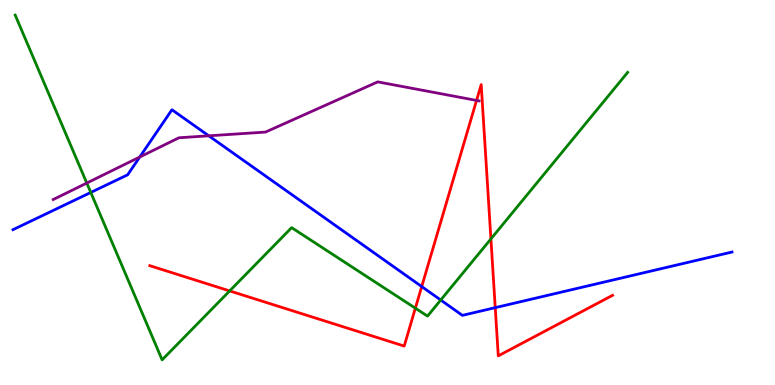[{'lines': ['blue', 'red'], 'intersections': [{'x': 5.44, 'y': 2.56}, {'x': 6.39, 'y': 2.01}]}, {'lines': ['green', 'red'], 'intersections': [{'x': 2.96, 'y': 2.44}, {'x': 5.36, 'y': 1.99}, {'x': 6.33, 'y': 3.79}]}, {'lines': ['purple', 'red'], 'intersections': [{'x': 6.15, 'y': 7.39}]}, {'lines': ['blue', 'green'], 'intersections': [{'x': 1.17, 'y': 5.0}, {'x': 5.69, 'y': 2.21}]}, {'lines': ['blue', 'purple'], 'intersections': [{'x': 1.8, 'y': 5.92}, {'x': 2.69, 'y': 6.47}]}, {'lines': ['green', 'purple'], 'intersections': [{'x': 1.12, 'y': 5.25}]}]